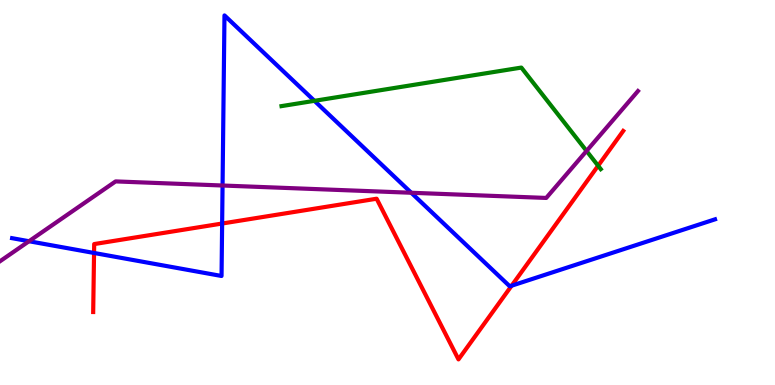[{'lines': ['blue', 'red'], 'intersections': [{'x': 1.21, 'y': 3.43}, {'x': 2.87, 'y': 4.19}, {'x': 6.6, 'y': 2.58}]}, {'lines': ['green', 'red'], 'intersections': [{'x': 7.72, 'y': 5.69}]}, {'lines': ['purple', 'red'], 'intersections': []}, {'lines': ['blue', 'green'], 'intersections': [{'x': 4.06, 'y': 7.38}]}, {'lines': ['blue', 'purple'], 'intersections': [{'x': 0.374, 'y': 3.73}, {'x': 2.87, 'y': 5.18}, {'x': 5.31, 'y': 4.99}]}, {'lines': ['green', 'purple'], 'intersections': [{'x': 7.57, 'y': 6.08}]}]